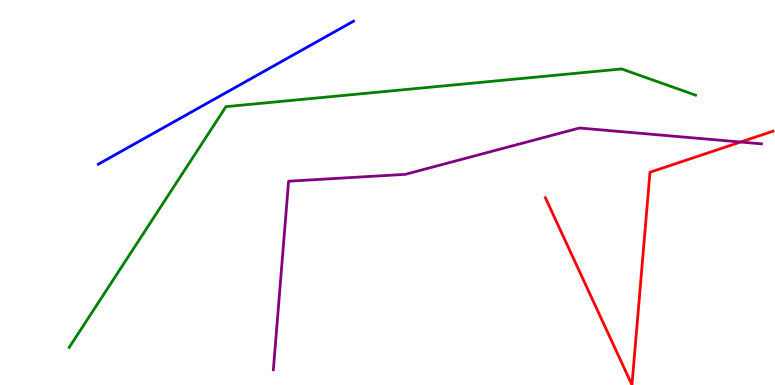[{'lines': ['blue', 'red'], 'intersections': []}, {'lines': ['green', 'red'], 'intersections': []}, {'lines': ['purple', 'red'], 'intersections': [{'x': 9.56, 'y': 6.31}]}, {'lines': ['blue', 'green'], 'intersections': []}, {'lines': ['blue', 'purple'], 'intersections': []}, {'lines': ['green', 'purple'], 'intersections': []}]